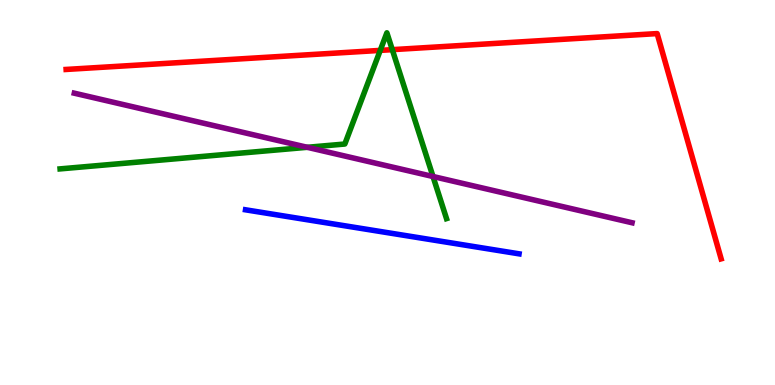[{'lines': ['blue', 'red'], 'intersections': []}, {'lines': ['green', 'red'], 'intersections': [{'x': 4.91, 'y': 8.69}, {'x': 5.06, 'y': 8.71}]}, {'lines': ['purple', 'red'], 'intersections': []}, {'lines': ['blue', 'green'], 'intersections': []}, {'lines': ['blue', 'purple'], 'intersections': []}, {'lines': ['green', 'purple'], 'intersections': [{'x': 3.96, 'y': 6.17}, {'x': 5.59, 'y': 5.42}]}]